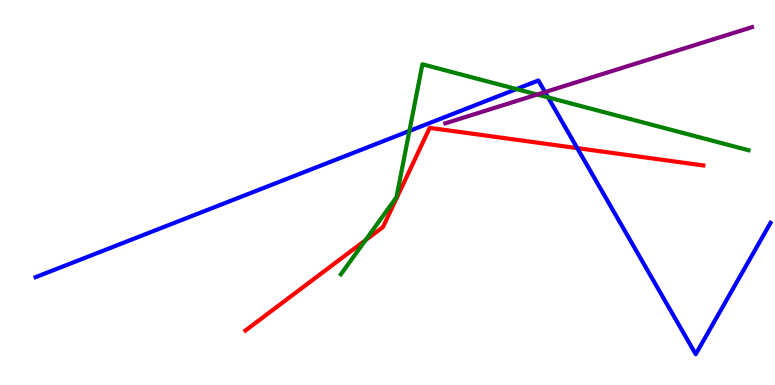[{'lines': ['blue', 'red'], 'intersections': [{'x': 7.45, 'y': 6.15}]}, {'lines': ['green', 'red'], 'intersections': [{'x': 4.72, 'y': 3.76}]}, {'lines': ['purple', 'red'], 'intersections': []}, {'lines': ['blue', 'green'], 'intersections': [{'x': 5.28, 'y': 6.6}, {'x': 6.66, 'y': 7.69}, {'x': 7.07, 'y': 7.47}]}, {'lines': ['blue', 'purple'], 'intersections': [{'x': 7.03, 'y': 7.61}]}, {'lines': ['green', 'purple'], 'intersections': [{'x': 6.93, 'y': 7.54}]}]